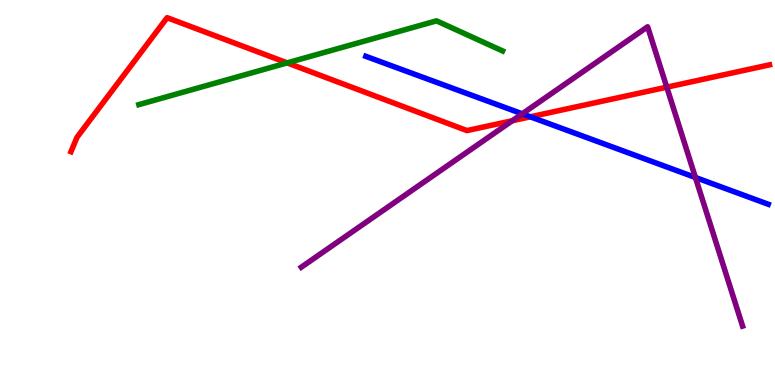[{'lines': ['blue', 'red'], 'intersections': [{'x': 6.84, 'y': 6.97}]}, {'lines': ['green', 'red'], 'intersections': [{'x': 3.71, 'y': 8.37}]}, {'lines': ['purple', 'red'], 'intersections': [{'x': 6.61, 'y': 6.86}, {'x': 8.6, 'y': 7.74}]}, {'lines': ['blue', 'green'], 'intersections': []}, {'lines': ['blue', 'purple'], 'intersections': [{'x': 6.74, 'y': 7.04}, {'x': 8.97, 'y': 5.39}]}, {'lines': ['green', 'purple'], 'intersections': []}]